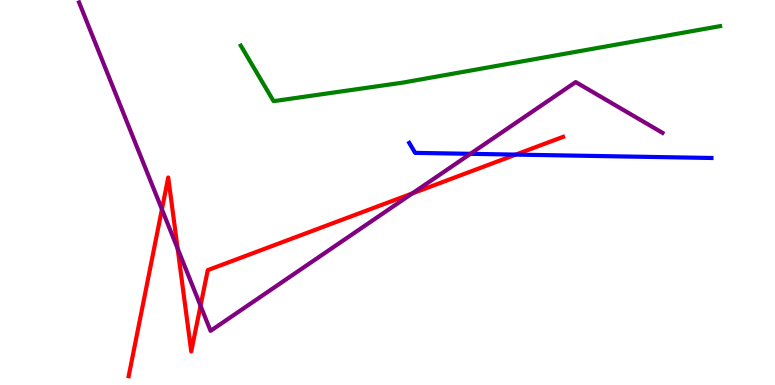[{'lines': ['blue', 'red'], 'intersections': [{'x': 6.66, 'y': 5.98}]}, {'lines': ['green', 'red'], 'intersections': []}, {'lines': ['purple', 'red'], 'intersections': [{'x': 2.09, 'y': 4.56}, {'x': 2.29, 'y': 3.54}, {'x': 2.59, 'y': 2.06}, {'x': 5.32, 'y': 4.98}]}, {'lines': ['blue', 'green'], 'intersections': []}, {'lines': ['blue', 'purple'], 'intersections': [{'x': 6.07, 'y': 6.0}]}, {'lines': ['green', 'purple'], 'intersections': []}]